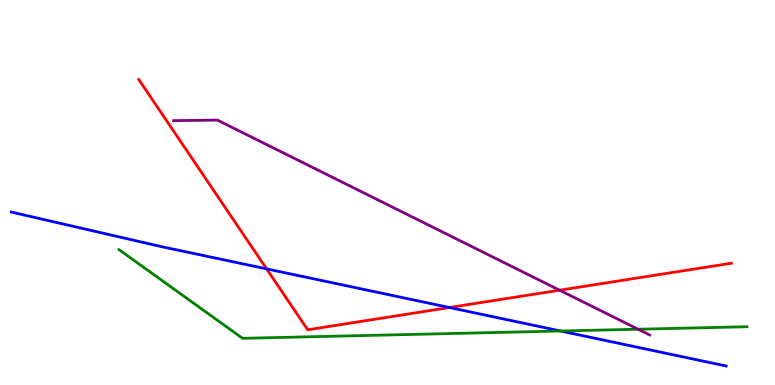[{'lines': ['blue', 'red'], 'intersections': [{'x': 3.44, 'y': 3.02}, {'x': 5.8, 'y': 2.01}]}, {'lines': ['green', 'red'], 'intersections': []}, {'lines': ['purple', 'red'], 'intersections': [{'x': 7.22, 'y': 2.46}]}, {'lines': ['blue', 'green'], 'intersections': [{'x': 7.23, 'y': 1.4}]}, {'lines': ['blue', 'purple'], 'intersections': []}, {'lines': ['green', 'purple'], 'intersections': [{'x': 8.23, 'y': 1.45}]}]